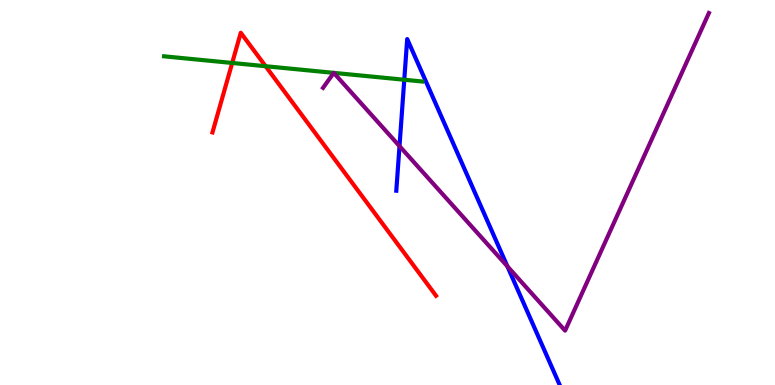[{'lines': ['blue', 'red'], 'intersections': []}, {'lines': ['green', 'red'], 'intersections': [{'x': 3.0, 'y': 8.36}, {'x': 3.43, 'y': 8.28}]}, {'lines': ['purple', 'red'], 'intersections': []}, {'lines': ['blue', 'green'], 'intersections': [{'x': 5.22, 'y': 7.93}]}, {'lines': ['blue', 'purple'], 'intersections': [{'x': 5.15, 'y': 6.2}, {'x': 6.55, 'y': 3.08}]}, {'lines': ['green', 'purple'], 'intersections': [{'x': 4.31, 'y': 8.11}, {'x': 4.31, 'y': 8.11}]}]